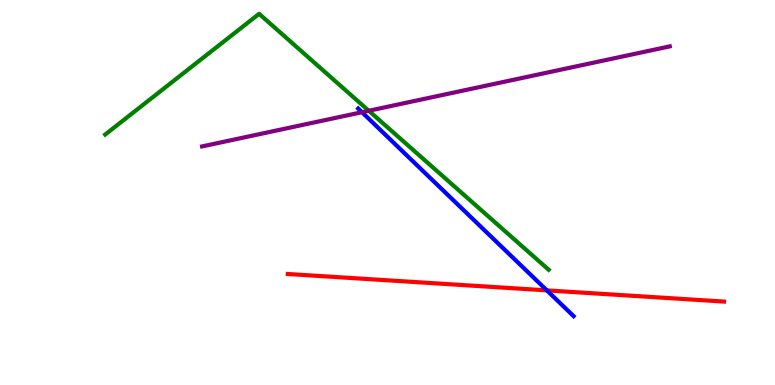[{'lines': ['blue', 'red'], 'intersections': [{'x': 7.06, 'y': 2.46}]}, {'lines': ['green', 'red'], 'intersections': []}, {'lines': ['purple', 'red'], 'intersections': []}, {'lines': ['blue', 'green'], 'intersections': []}, {'lines': ['blue', 'purple'], 'intersections': [{'x': 4.67, 'y': 7.09}]}, {'lines': ['green', 'purple'], 'intersections': [{'x': 4.76, 'y': 7.12}]}]